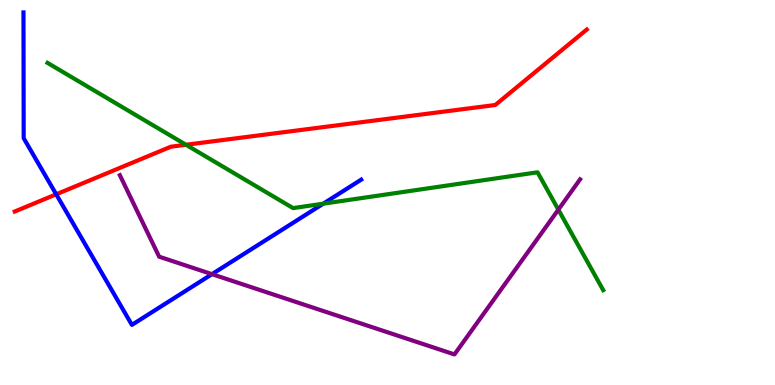[{'lines': ['blue', 'red'], 'intersections': [{'x': 0.725, 'y': 4.95}]}, {'lines': ['green', 'red'], 'intersections': [{'x': 2.4, 'y': 6.24}]}, {'lines': ['purple', 'red'], 'intersections': []}, {'lines': ['blue', 'green'], 'intersections': [{'x': 4.17, 'y': 4.71}]}, {'lines': ['blue', 'purple'], 'intersections': [{'x': 2.74, 'y': 2.88}]}, {'lines': ['green', 'purple'], 'intersections': [{'x': 7.2, 'y': 4.55}]}]